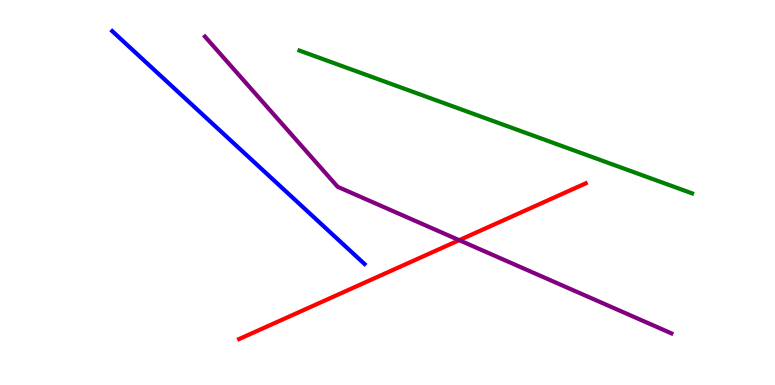[{'lines': ['blue', 'red'], 'intersections': []}, {'lines': ['green', 'red'], 'intersections': []}, {'lines': ['purple', 'red'], 'intersections': [{'x': 5.93, 'y': 3.76}]}, {'lines': ['blue', 'green'], 'intersections': []}, {'lines': ['blue', 'purple'], 'intersections': []}, {'lines': ['green', 'purple'], 'intersections': []}]